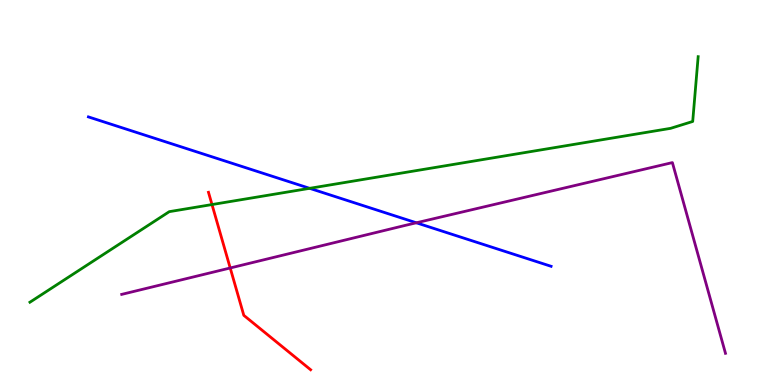[{'lines': ['blue', 'red'], 'intersections': []}, {'lines': ['green', 'red'], 'intersections': [{'x': 2.74, 'y': 4.69}]}, {'lines': ['purple', 'red'], 'intersections': [{'x': 2.97, 'y': 3.04}]}, {'lines': ['blue', 'green'], 'intersections': [{'x': 4.0, 'y': 5.11}]}, {'lines': ['blue', 'purple'], 'intersections': [{'x': 5.37, 'y': 4.21}]}, {'lines': ['green', 'purple'], 'intersections': []}]